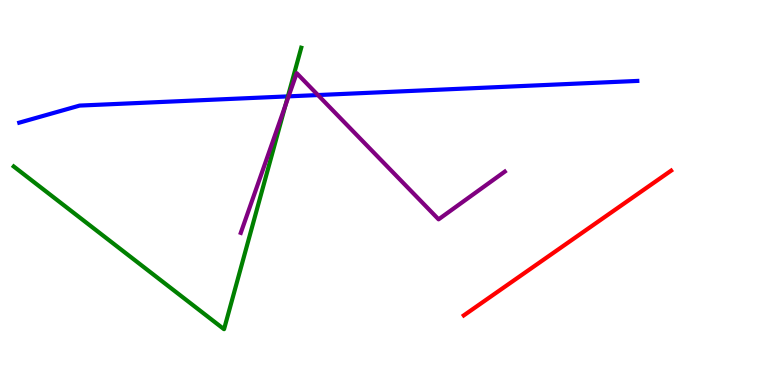[{'lines': ['blue', 'red'], 'intersections': []}, {'lines': ['green', 'red'], 'intersections': []}, {'lines': ['purple', 'red'], 'intersections': []}, {'lines': ['blue', 'green'], 'intersections': [{'x': 3.71, 'y': 7.5}]}, {'lines': ['blue', 'purple'], 'intersections': [{'x': 3.72, 'y': 7.5}, {'x': 4.1, 'y': 7.53}]}, {'lines': ['green', 'purple'], 'intersections': [{'x': 3.68, 'y': 7.26}]}]